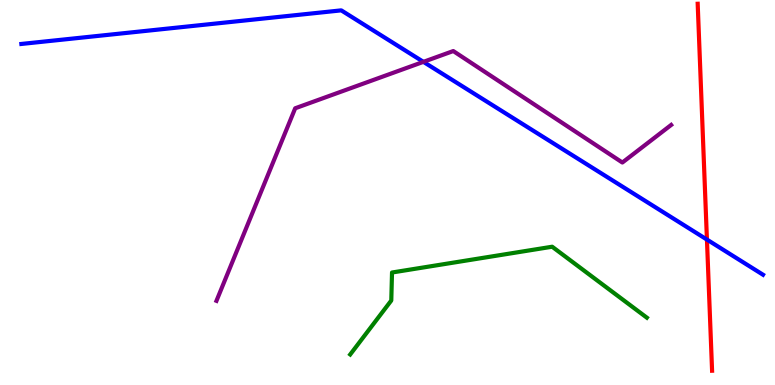[{'lines': ['blue', 'red'], 'intersections': [{'x': 9.12, 'y': 3.78}]}, {'lines': ['green', 'red'], 'intersections': []}, {'lines': ['purple', 'red'], 'intersections': []}, {'lines': ['blue', 'green'], 'intersections': []}, {'lines': ['blue', 'purple'], 'intersections': [{'x': 5.46, 'y': 8.39}]}, {'lines': ['green', 'purple'], 'intersections': []}]